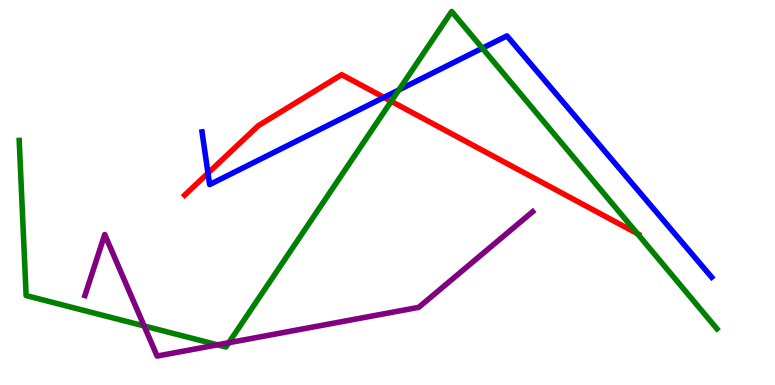[{'lines': ['blue', 'red'], 'intersections': [{'x': 2.68, 'y': 5.5}, {'x': 4.95, 'y': 7.47}]}, {'lines': ['green', 'red'], 'intersections': [{'x': 5.05, 'y': 7.37}, {'x': 8.22, 'y': 3.93}]}, {'lines': ['purple', 'red'], 'intersections': []}, {'lines': ['blue', 'green'], 'intersections': [{'x': 5.15, 'y': 7.66}, {'x': 6.22, 'y': 8.75}]}, {'lines': ['blue', 'purple'], 'intersections': []}, {'lines': ['green', 'purple'], 'intersections': [{'x': 1.86, 'y': 1.53}, {'x': 2.81, 'y': 1.04}, {'x': 2.95, 'y': 1.1}]}]